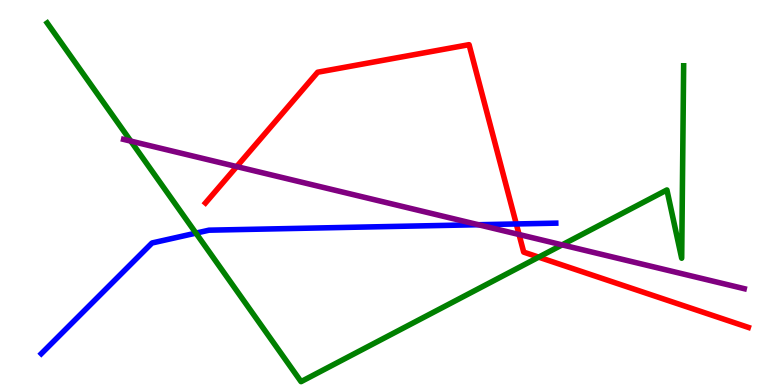[{'lines': ['blue', 'red'], 'intersections': [{'x': 6.66, 'y': 4.18}]}, {'lines': ['green', 'red'], 'intersections': [{'x': 6.95, 'y': 3.32}]}, {'lines': ['purple', 'red'], 'intersections': [{'x': 3.05, 'y': 5.67}, {'x': 6.7, 'y': 3.91}]}, {'lines': ['blue', 'green'], 'intersections': [{'x': 2.53, 'y': 3.94}]}, {'lines': ['blue', 'purple'], 'intersections': [{'x': 6.17, 'y': 4.16}]}, {'lines': ['green', 'purple'], 'intersections': [{'x': 1.69, 'y': 6.33}, {'x': 7.25, 'y': 3.64}]}]